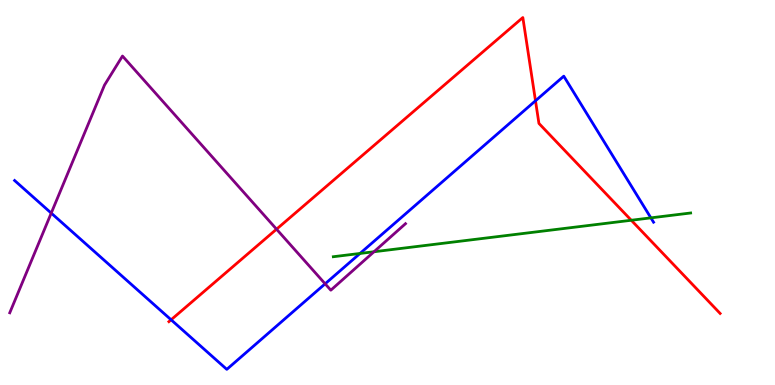[{'lines': ['blue', 'red'], 'intersections': [{'x': 2.21, 'y': 1.69}, {'x': 6.91, 'y': 7.38}]}, {'lines': ['green', 'red'], 'intersections': [{'x': 8.15, 'y': 4.28}]}, {'lines': ['purple', 'red'], 'intersections': [{'x': 3.57, 'y': 4.05}]}, {'lines': ['blue', 'green'], 'intersections': [{'x': 4.65, 'y': 3.42}, {'x': 8.4, 'y': 4.34}]}, {'lines': ['blue', 'purple'], 'intersections': [{'x': 0.661, 'y': 4.46}, {'x': 4.2, 'y': 2.63}]}, {'lines': ['green', 'purple'], 'intersections': [{'x': 4.83, 'y': 3.46}]}]